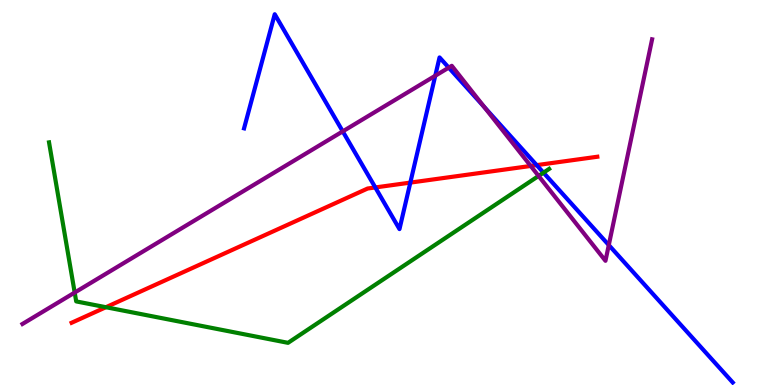[{'lines': ['blue', 'red'], 'intersections': [{'x': 4.84, 'y': 5.13}, {'x': 5.29, 'y': 5.26}, {'x': 6.93, 'y': 5.71}]}, {'lines': ['green', 'red'], 'intersections': [{'x': 1.37, 'y': 2.02}]}, {'lines': ['purple', 'red'], 'intersections': [{'x': 6.85, 'y': 5.69}]}, {'lines': ['blue', 'green'], 'intersections': [{'x': 7.01, 'y': 5.51}]}, {'lines': ['blue', 'purple'], 'intersections': [{'x': 4.42, 'y': 6.59}, {'x': 5.62, 'y': 8.03}, {'x': 5.79, 'y': 8.24}, {'x': 6.25, 'y': 7.22}, {'x': 7.86, 'y': 3.63}]}, {'lines': ['green', 'purple'], 'intersections': [{'x': 0.964, 'y': 2.4}, {'x': 6.95, 'y': 5.43}]}]